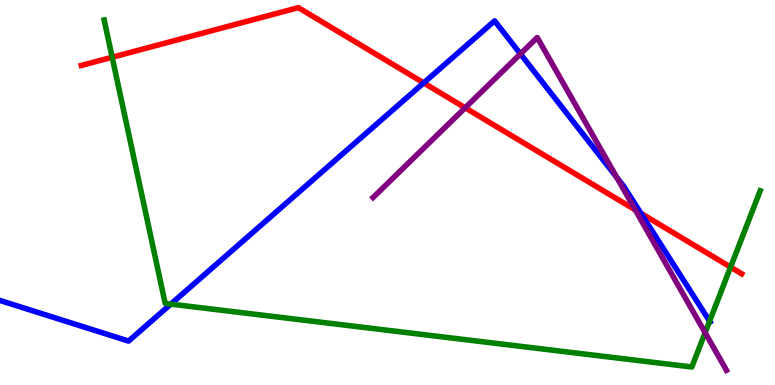[{'lines': ['blue', 'red'], 'intersections': [{'x': 5.47, 'y': 7.85}, {'x': 8.27, 'y': 4.46}]}, {'lines': ['green', 'red'], 'intersections': [{'x': 1.45, 'y': 8.51}, {'x': 9.43, 'y': 3.06}]}, {'lines': ['purple', 'red'], 'intersections': [{'x': 6.0, 'y': 7.2}, {'x': 8.2, 'y': 4.55}]}, {'lines': ['blue', 'green'], 'intersections': [{'x': 2.2, 'y': 2.1}, {'x': 9.16, 'y': 1.66}]}, {'lines': ['blue', 'purple'], 'intersections': [{'x': 6.72, 'y': 8.6}, {'x': 7.96, 'y': 5.39}]}, {'lines': ['green', 'purple'], 'intersections': [{'x': 9.1, 'y': 1.36}]}]